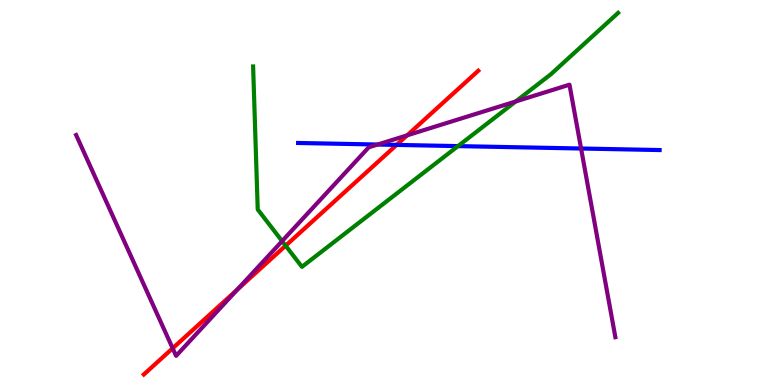[{'lines': ['blue', 'red'], 'intersections': [{'x': 5.12, 'y': 6.24}]}, {'lines': ['green', 'red'], 'intersections': [{'x': 3.69, 'y': 3.62}]}, {'lines': ['purple', 'red'], 'intersections': [{'x': 2.23, 'y': 0.954}, {'x': 3.06, 'y': 2.48}, {'x': 5.25, 'y': 6.49}]}, {'lines': ['blue', 'green'], 'intersections': [{'x': 5.91, 'y': 6.21}]}, {'lines': ['blue', 'purple'], 'intersections': [{'x': 4.87, 'y': 6.25}, {'x': 7.5, 'y': 6.14}]}, {'lines': ['green', 'purple'], 'intersections': [{'x': 3.64, 'y': 3.74}, {'x': 6.65, 'y': 7.36}]}]